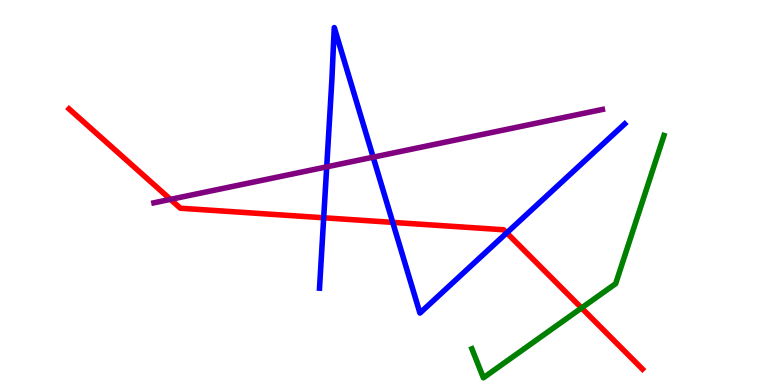[{'lines': ['blue', 'red'], 'intersections': [{'x': 4.18, 'y': 4.34}, {'x': 5.07, 'y': 4.22}, {'x': 6.54, 'y': 3.95}]}, {'lines': ['green', 'red'], 'intersections': [{'x': 7.5, 'y': 2.0}]}, {'lines': ['purple', 'red'], 'intersections': [{'x': 2.2, 'y': 4.82}]}, {'lines': ['blue', 'green'], 'intersections': []}, {'lines': ['blue', 'purple'], 'intersections': [{'x': 4.22, 'y': 5.67}, {'x': 4.81, 'y': 5.92}]}, {'lines': ['green', 'purple'], 'intersections': []}]